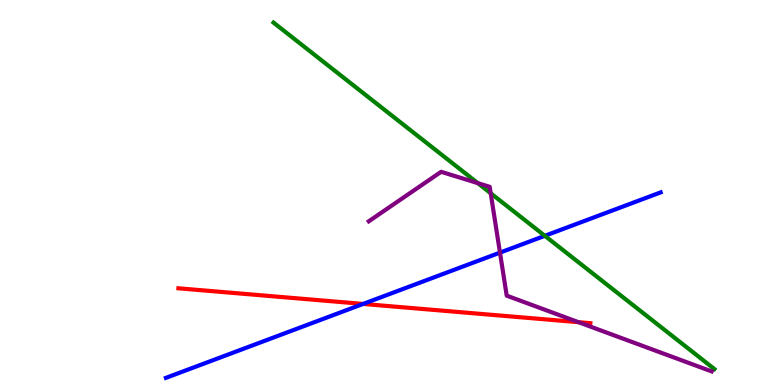[{'lines': ['blue', 'red'], 'intersections': [{'x': 4.69, 'y': 2.11}]}, {'lines': ['green', 'red'], 'intersections': []}, {'lines': ['purple', 'red'], 'intersections': [{'x': 7.46, 'y': 1.63}]}, {'lines': ['blue', 'green'], 'intersections': [{'x': 7.03, 'y': 3.88}]}, {'lines': ['blue', 'purple'], 'intersections': [{'x': 6.45, 'y': 3.44}]}, {'lines': ['green', 'purple'], 'intersections': [{'x': 6.17, 'y': 5.24}, {'x': 6.33, 'y': 4.98}]}]